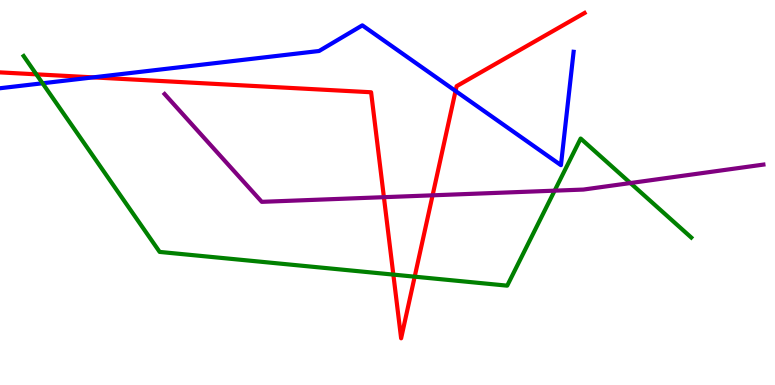[{'lines': ['blue', 'red'], 'intersections': [{'x': 1.2, 'y': 7.99}, {'x': 5.88, 'y': 7.64}]}, {'lines': ['green', 'red'], 'intersections': [{'x': 0.469, 'y': 8.07}, {'x': 5.08, 'y': 2.87}, {'x': 5.35, 'y': 2.81}]}, {'lines': ['purple', 'red'], 'intersections': [{'x': 4.95, 'y': 4.88}, {'x': 5.58, 'y': 4.93}]}, {'lines': ['blue', 'green'], 'intersections': [{'x': 0.549, 'y': 7.84}]}, {'lines': ['blue', 'purple'], 'intersections': []}, {'lines': ['green', 'purple'], 'intersections': [{'x': 7.16, 'y': 5.05}, {'x': 8.13, 'y': 5.25}]}]